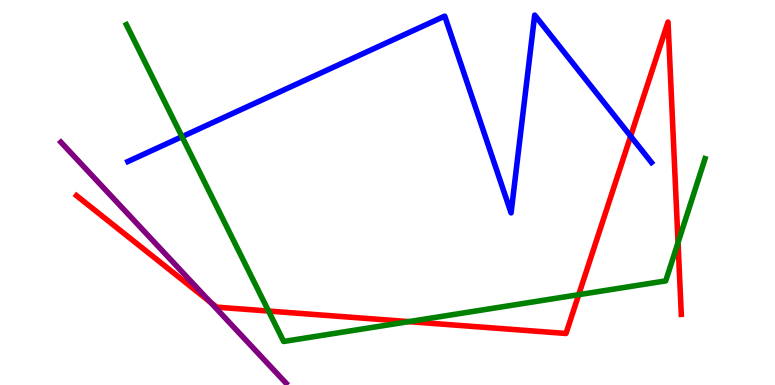[{'lines': ['blue', 'red'], 'intersections': [{'x': 8.14, 'y': 6.46}]}, {'lines': ['green', 'red'], 'intersections': [{'x': 3.47, 'y': 1.92}, {'x': 5.28, 'y': 1.65}, {'x': 7.47, 'y': 2.35}, {'x': 8.75, 'y': 3.7}]}, {'lines': ['purple', 'red'], 'intersections': [{'x': 2.71, 'y': 2.15}]}, {'lines': ['blue', 'green'], 'intersections': [{'x': 2.35, 'y': 6.45}]}, {'lines': ['blue', 'purple'], 'intersections': []}, {'lines': ['green', 'purple'], 'intersections': []}]